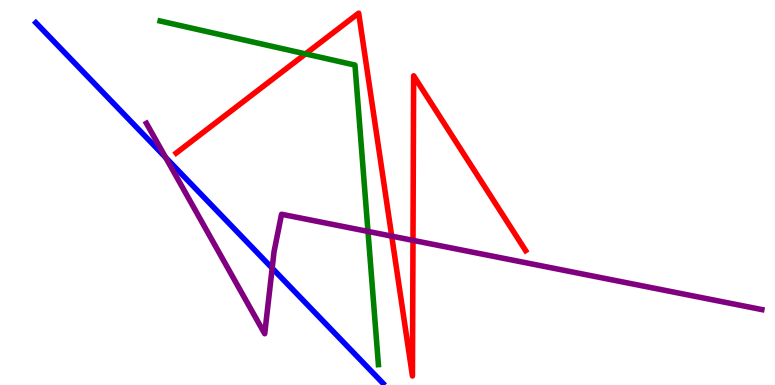[{'lines': ['blue', 'red'], 'intersections': []}, {'lines': ['green', 'red'], 'intersections': [{'x': 3.94, 'y': 8.6}]}, {'lines': ['purple', 'red'], 'intersections': [{'x': 5.05, 'y': 3.87}, {'x': 5.33, 'y': 3.76}]}, {'lines': ['blue', 'green'], 'intersections': []}, {'lines': ['blue', 'purple'], 'intersections': [{'x': 2.14, 'y': 5.91}, {'x': 3.51, 'y': 3.03}]}, {'lines': ['green', 'purple'], 'intersections': [{'x': 4.75, 'y': 3.99}]}]